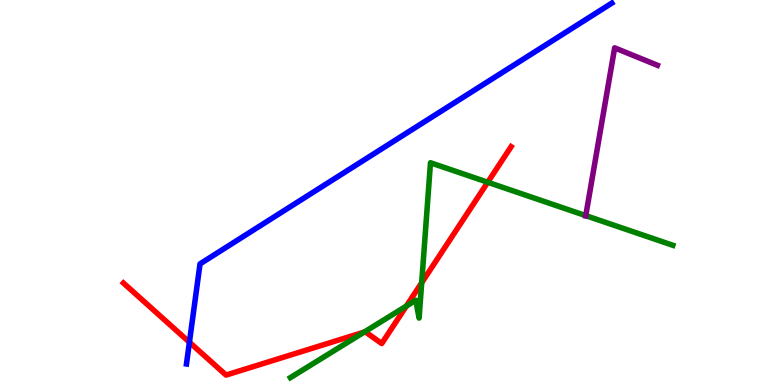[{'lines': ['blue', 'red'], 'intersections': [{'x': 2.44, 'y': 1.11}]}, {'lines': ['green', 'red'], 'intersections': [{'x': 4.7, 'y': 1.37}, {'x': 5.24, 'y': 2.05}, {'x': 5.44, 'y': 2.66}, {'x': 6.29, 'y': 5.27}]}, {'lines': ['purple', 'red'], 'intersections': []}, {'lines': ['blue', 'green'], 'intersections': []}, {'lines': ['blue', 'purple'], 'intersections': []}, {'lines': ['green', 'purple'], 'intersections': [{'x': 7.56, 'y': 4.4}]}]